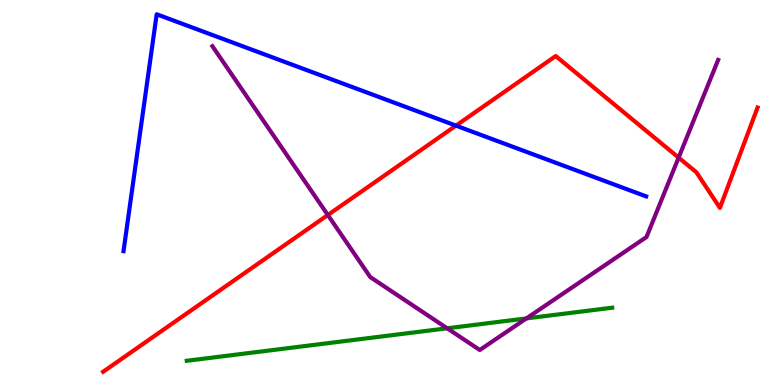[{'lines': ['blue', 'red'], 'intersections': [{'x': 5.88, 'y': 6.74}]}, {'lines': ['green', 'red'], 'intersections': []}, {'lines': ['purple', 'red'], 'intersections': [{'x': 4.23, 'y': 4.42}, {'x': 8.76, 'y': 5.91}]}, {'lines': ['blue', 'green'], 'intersections': []}, {'lines': ['blue', 'purple'], 'intersections': []}, {'lines': ['green', 'purple'], 'intersections': [{'x': 5.77, 'y': 1.47}, {'x': 6.79, 'y': 1.73}]}]